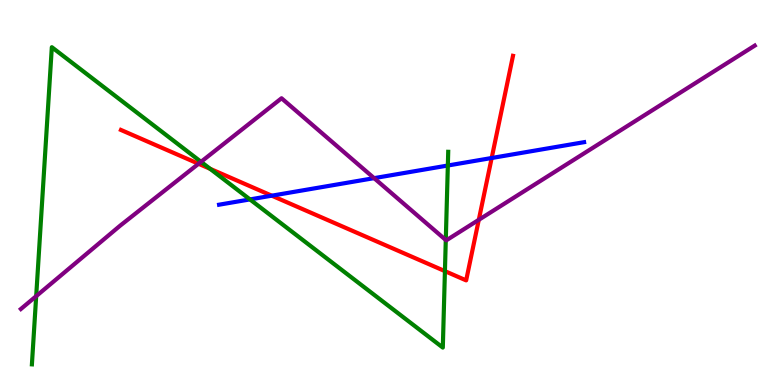[{'lines': ['blue', 'red'], 'intersections': [{'x': 3.51, 'y': 4.92}, {'x': 6.34, 'y': 5.9}]}, {'lines': ['green', 'red'], 'intersections': [{'x': 2.71, 'y': 5.62}, {'x': 5.74, 'y': 2.96}]}, {'lines': ['purple', 'red'], 'intersections': [{'x': 2.56, 'y': 5.75}, {'x': 6.18, 'y': 4.29}]}, {'lines': ['blue', 'green'], 'intersections': [{'x': 3.23, 'y': 4.82}, {'x': 5.78, 'y': 5.7}]}, {'lines': ['blue', 'purple'], 'intersections': [{'x': 4.83, 'y': 5.37}]}, {'lines': ['green', 'purple'], 'intersections': [{'x': 0.467, 'y': 2.31}, {'x': 2.59, 'y': 5.8}, {'x': 5.75, 'y': 3.77}]}]